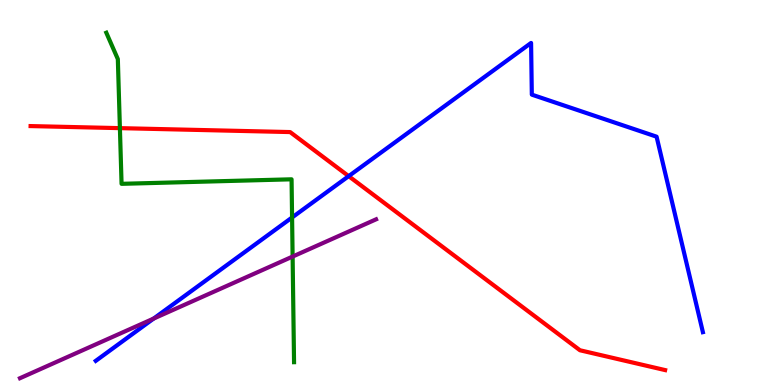[{'lines': ['blue', 'red'], 'intersections': [{'x': 4.5, 'y': 5.42}]}, {'lines': ['green', 'red'], 'intersections': [{'x': 1.55, 'y': 6.67}]}, {'lines': ['purple', 'red'], 'intersections': []}, {'lines': ['blue', 'green'], 'intersections': [{'x': 3.77, 'y': 4.35}]}, {'lines': ['blue', 'purple'], 'intersections': [{'x': 1.98, 'y': 1.73}]}, {'lines': ['green', 'purple'], 'intersections': [{'x': 3.78, 'y': 3.34}]}]